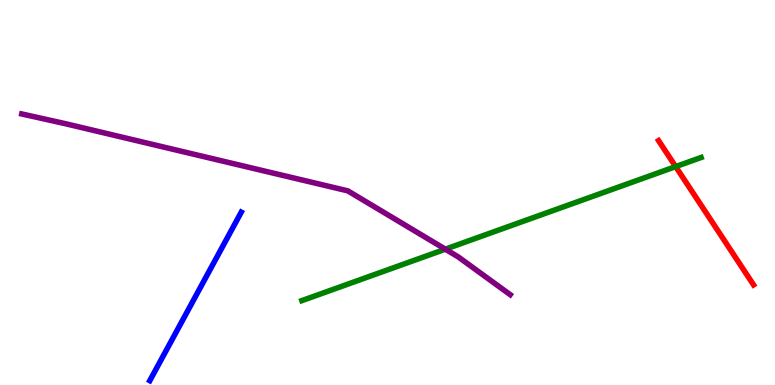[{'lines': ['blue', 'red'], 'intersections': []}, {'lines': ['green', 'red'], 'intersections': [{'x': 8.72, 'y': 5.67}]}, {'lines': ['purple', 'red'], 'intersections': []}, {'lines': ['blue', 'green'], 'intersections': []}, {'lines': ['blue', 'purple'], 'intersections': []}, {'lines': ['green', 'purple'], 'intersections': [{'x': 5.75, 'y': 3.53}]}]